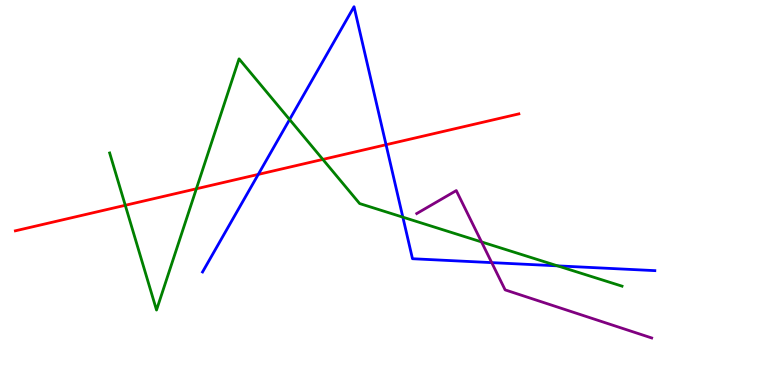[{'lines': ['blue', 'red'], 'intersections': [{'x': 3.33, 'y': 5.47}, {'x': 4.98, 'y': 6.24}]}, {'lines': ['green', 'red'], 'intersections': [{'x': 1.62, 'y': 4.67}, {'x': 2.53, 'y': 5.1}, {'x': 4.17, 'y': 5.86}]}, {'lines': ['purple', 'red'], 'intersections': []}, {'lines': ['blue', 'green'], 'intersections': [{'x': 3.74, 'y': 6.9}, {'x': 5.2, 'y': 4.36}, {'x': 7.19, 'y': 3.09}]}, {'lines': ['blue', 'purple'], 'intersections': [{'x': 6.34, 'y': 3.18}]}, {'lines': ['green', 'purple'], 'intersections': [{'x': 6.21, 'y': 3.72}]}]